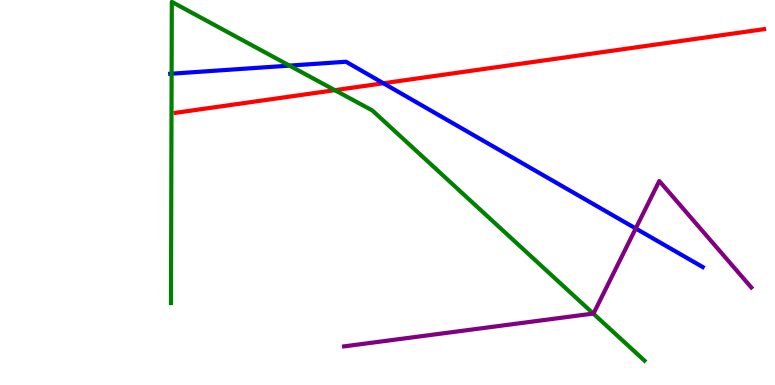[{'lines': ['blue', 'red'], 'intersections': [{'x': 4.95, 'y': 7.84}]}, {'lines': ['green', 'red'], 'intersections': [{'x': 4.32, 'y': 7.66}]}, {'lines': ['purple', 'red'], 'intersections': []}, {'lines': ['blue', 'green'], 'intersections': [{'x': 2.21, 'y': 8.09}, {'x': 3.74, 'y': 8.3}]}, {'lines': ['blue', 'purple'], 'intersections': [{'x': 8.2, 'y': 4.07}]}, {'lines': ['green', 'purple'], 'intersections': [{'x': 7.66, 'y': 1.86}]}]